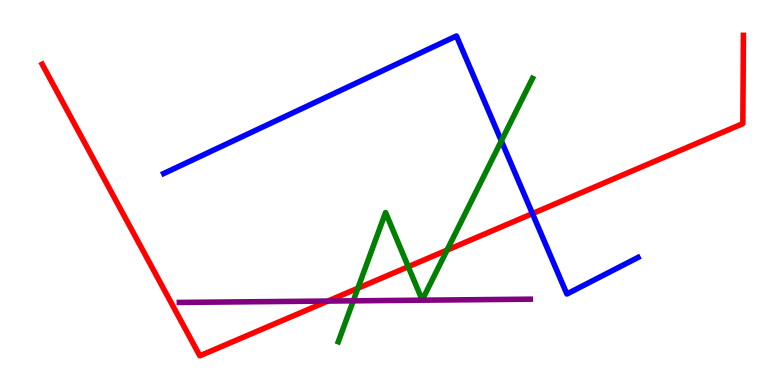[{'lines': ['blue', 'red'], 'intersections': [{'x': 6.87, 'y': 4.45}]}, {'lines': ['green', 'red'], 'intersections': [{'x': 4.62, 'y': 2.51}, {'x': 5.27, 'y': 3.07}, {'x': 5.77, 'y': 3.5}]}, {'lines': ['purple', 'red'], 'intersections': [{'x': 4.23, 'y': 2.18}]}, {'lines': ['blue', 'green'], 'intersections': [{'x': 6.47, 'y': 6.34}]}, {'lines': ['blue', 'purple'], 'intersections': []}, {'lines': ['green', 'purple'], 'intersections': [{'x': 4.56, 'y': 2.19}]}]